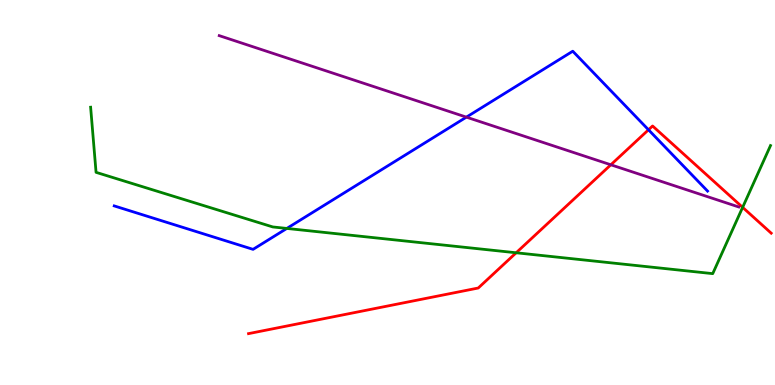[{'lines': ['blue', 'red'], 'intersections': [{'x': 8.37, 'y': 6.63}]}, {'lines': ['green', 'red'], 'intersections': [{'x': 6.66, 'y': 3.43}, {'x': 9.58, 'y': 4.61}]}, {'lines': ['purple', 'red'], 'intersections': [{'x': 7.88, 'y': 5.72}]}, {'lines': ['blue', 'green'], 'intersections': [{'x': 3.7, 'y': 4.07}]}, {'lines': ['blue', 'purple'], 'intersections': [{'x': 6.02, 'y': 6.96}]}, {'lines': ['green', 'purple'], 'intersections': []}]